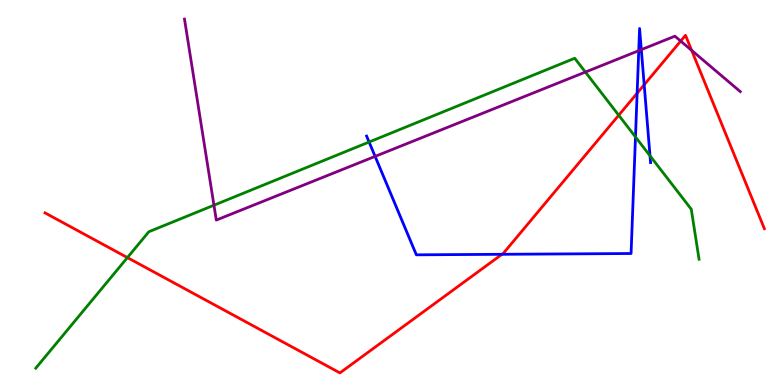[{'lines': ['blue', 'red'], 'intersections': [{'x': 6.48, 'y': 3.39}, {'x': 8.22, 'y': 7.58}, {'x': 8.31, 'y': 7.8}]}, {'lines': ['green', 'red'], 'intersections': [{'x': 1.64, 'y': 3.31}, {'x': 7.98, 'y': 7.01}]}, {'lines': ['purple', 'red'], 'intersections': [{'x': 8.78, 'y': 8.93}, {'x': 8.92, 'y': 8.69}]}, {'lines': ['blue', 'green'], 'intersections': [{'x': 4.76, 'y': 6.31}, {'x': 8.2, 'y': 6.44}, {'x': 8.39, 'y': 5.95}]}, {'lines': ['blue', 'purple'], 'intersections': [{'x': 4.84, 'y': 5.94}, {'x': 8.24, 'y': 8.68}, {'x': 8.28, 'y': 8.71}]}, {'lines': ['green', 'purple'], 'intersections': [{'x': 2.76, 'y': 4.67}, {'x': 7.55, 'y': 8.13}]}]